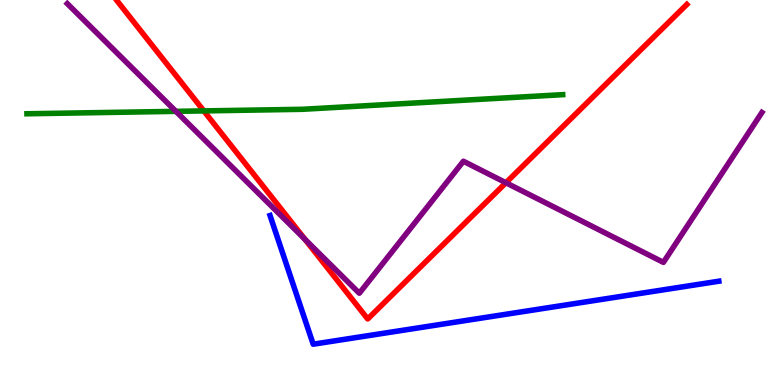[{'lines': ['blue', 'red'], 'intersections': []}, {'lines': ['green', 'red'], 'intersections': [{'x': 2.63, 'y': 7.12}]}, {'lines': ['purple', 'red'], 'intersections': [{'x': 3.94, 'y': 3.78}, {'x': 6.53, 'y': 5.25}]}, {'lines': ['blue', 'green'], 'intersections': []}, {'lines': ['blue', 'purple'], 'intersections': []}, {'lines': ['green', 'purple'], 'intersections': [{'x': 2.27, 'y': 7.11}]}]